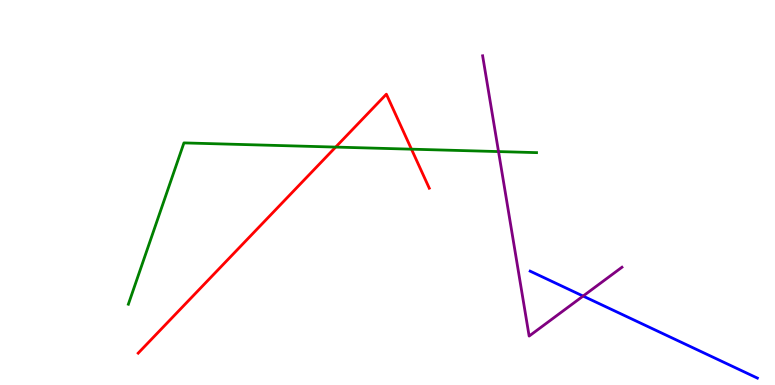[{'lines': ['blue', 'red'], 'intersections': []}, {'lines': ['green', 'red'], 'intersections': [{'x': 4.33, 'y': 6.18}, {'x': 5.31, 'y': 6.13}]}, {'lines': ['purple', 'red'], 'intersections': []}, {'lines': ['blue', 'green'], 'intersections': []}, {'lines': ['blue', 'purple'], 'intersections': [{'x': 7.52, 'y': 2.31}]}, {'lines': ['green', 'purple'], 'intersections': [{'x': 6.43, 'y': 6.06}]}]